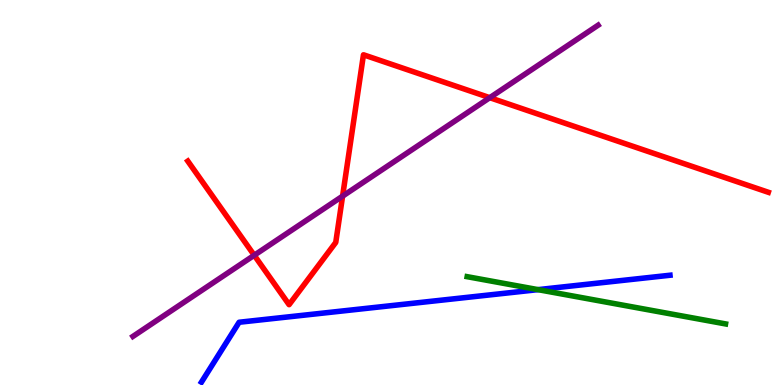[{'lines': ['blue', 'red'], 'intersections': []}, {'lines': ['green', 'red'], 'intersections': []}, {'lines': ['purple', 'red'], 'intersections': [{'x': 3.28, 'y': 3.37}, {'x': 4.42, 'y': 4.91}, {'x': 6.32, 'y': 7.46}]}, {'lines': ['blue', 'green'], 'intersections': [{'x': 6.94, 'y': 2.48}]}, {'lines': ['blue', 'purple'], 'intersections': []}, {'lines': ['green', 'purple'], 'intersections': []}]